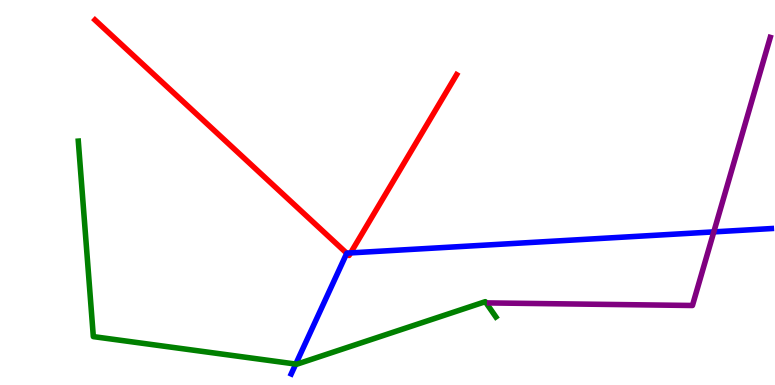[{'lines': ['blue', 'red'], 'intersections': [{'x': 4.47, 'y': 3.42}, {'x': 4.52, 'y': 3.43}]}, {'lines': ['green', 'red'], 'intersections': []}, {'lines': ['purple', 'red'], 'intersections': []}, {'lines': ['blue', 'green'], 'intersections': [{'x': 3.82, 'y': 0.544}]}, {'lines': ['blue', 'purple'], 'intersections': [{'x': 9.21, 'y': 3.98}]}, {'lines': ['green', 'purple'], 'intersections': []}]